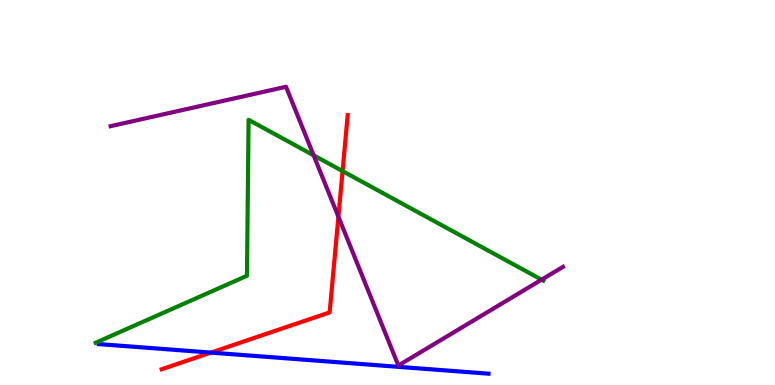[{'lines': ['blue', 'red'], 'intersections': [{'x': 2.72, 'y': 0.841}]}, {'lines': ['green', 'red'], 'intersections': [{'x': 4.42, 'y': 5.56}]}, {'lines': ['purple', 'red'], 'intersections': [{'x': 4.37, 'y': 4.37}]}, {'lines': ['blue', 'green'], 'intersections': []}, {'lines': ['blue', 'purple'], 'intersections': []}, {'lines': ['green', 'purple'], 'intersections': [{'x': 4.05, 'y': 5.97}, {'x': 6.99, 'y': 2.74}]}]